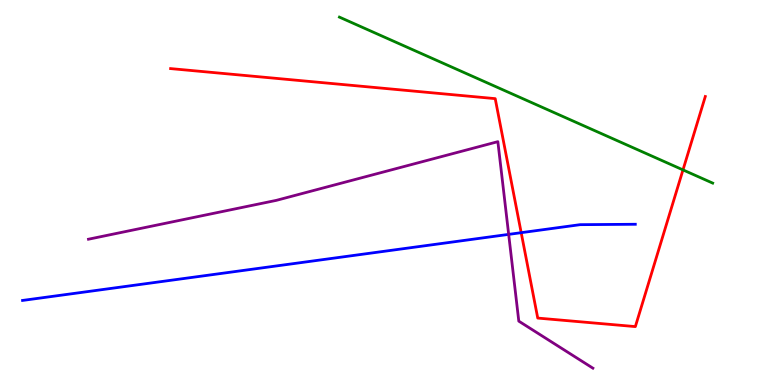[{'lines': ['blue', 'red'], 'intersections': [{'x': 6.73, 'y': 3.96}]}, {'lines': ['green', 'red'], 'intersections': [{'x': 8.81, 'y': 5.59}]}, {'lines': ['purple', 'red'], 'intersections': []}, {'lines': ['blue', 'green'], 'intersections': []}, {'lines': ['blue', 'purple'], 'intersections': [{'x': 6.56, 'y': 3.91}]}, {'lines': ['green', 'purple'], 'intersections': []}]